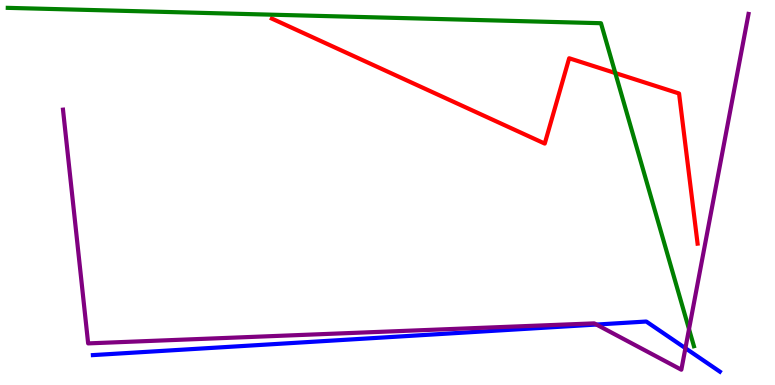[{'lines': ['blue', 'red'], 'intersections': []}, {'lines': ['green', 'red'], 'intersections': [{'x': 7.94, 'y': 8.1}]}, {'lines': ['purple', 'red'], 'intersections': []}, {'lines': ['blue', 'green'], 'intersections': []}, {'lines': ['blue', 'purple'], 'intersections': [{'x': 7.7, 'y': 1.57}, {'x': 8.84, 'y': 0.956}]}, {'lines': ['green', 'purple'], 'intersections': [{'x': 8.89, 'y': 1.45}]}]